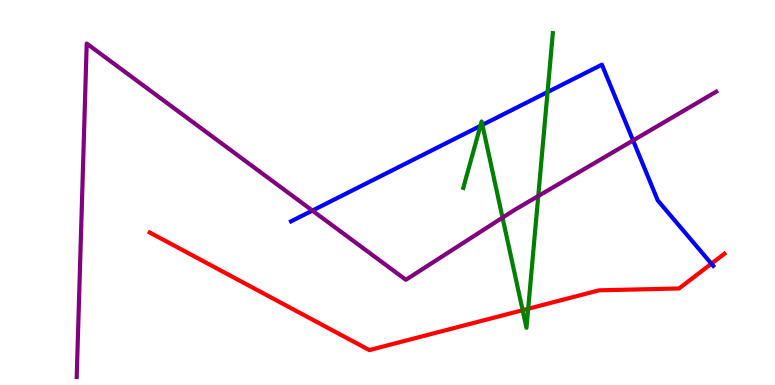[{'lines': ['blue', 'red'], 'intersections': [{'x': 9.18, 'y': 3.15}]}, {'lines': ['green', 'red'], 'intersections': [{'x': 6.74, 'y': 1.94}, {'x': 6.82, 'y': 1.98}]}, {'lines': ['purple', 'red'], 'intersections': []}, {'lines': ['blue', 'green'], 'intersections': [{'x': 6.2, 'y': 6.73}, {'x': 6.22, 'y': 6.76}, {'x': 7.07, 'y': 7.61}]}, {'lines': ['blue', 'purple'], 'intersections': [{'x': 4.03, 'y': 4.53}, {'x': 8.17, 'y': 6.35}]}, {'lines': ['green', 'purple'], 'intersections': [{'x': 6.48, 'y': 4.35}, {'x': 6.95, 'y': 4.91}]}]